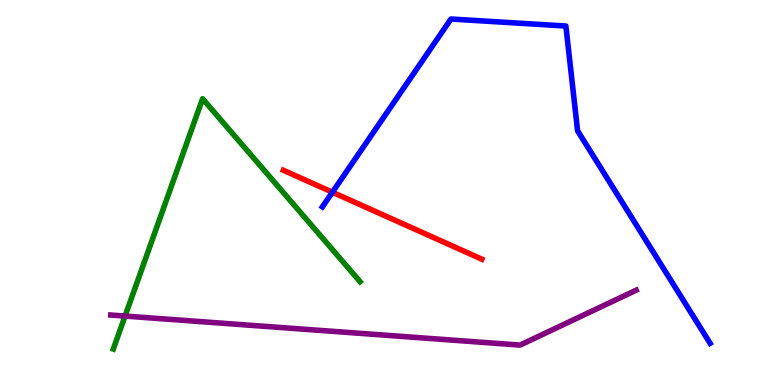[{'lines': ['blue', 'red'], 'intersections': [{'x': 4.29, 'y': 5.01}]}, {'lines': ['green', 'red'], 'intersections': []}, {'lines': ['purple', 'red'], 'intersections': []}, {'lines': ['blue', 'green'], 'intersections': []}, {'lines': ['blue', 'purple'], 'intersections': []}, {'lines': ['green', 'purple'], 'intersections': [{'x': 1.61, 'y': 1.79}]}]